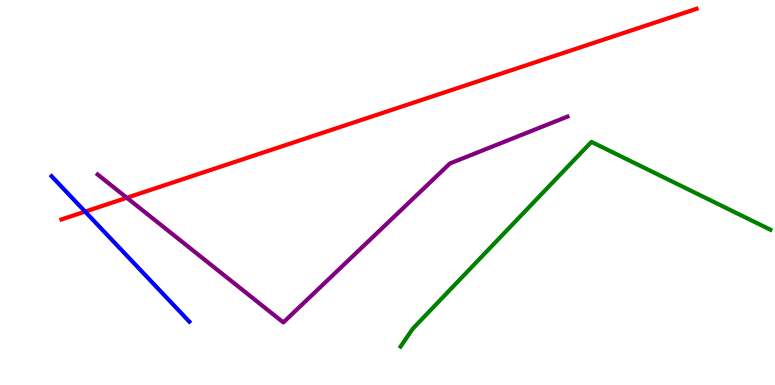[{'lines': ['blue', 'red'], 'intersections': [{'x': 1.1, 'y': 4.5}]}, {'lines': ['green', 'red'], 'intersections': []}, {'lines': ['purple', 'red'], 'intersections': [{'x': 1.64, 'y': 4.86}]}, {'lines': ['blue', 'green'], 'intersections': []}, {'lines': ['blue', 'purple'], 'intersections': []}, {'lines': ['green', 'purple'], 'intersections': []}]